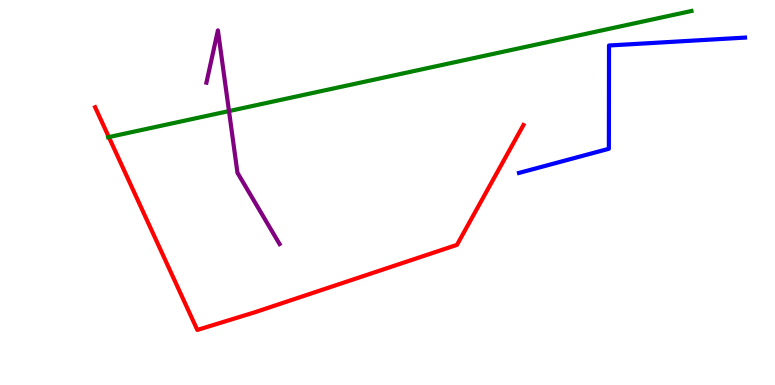[{'lines': ['blue', 'red'], 'intersections': []}, {'lines': ['green', 'red'], 'intersections': [{'x': 1.4, 'y': 6.44}]}, {'lines': ['purple', 'red'], 'intersections': []}, {'lines': ['blue', 'green'], 'intersections': []}, {'lines': ['blue', 'purple'], 'intersections': []}, {'lines': ['green', 'purple'], 'intersections': [{'x': 2.95, 'y': 7.11}]}]